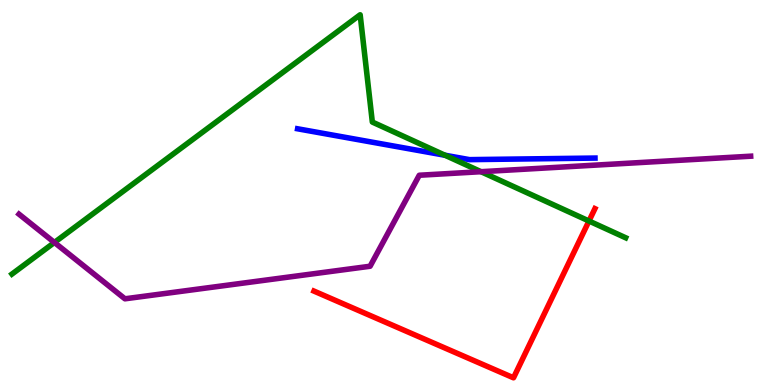[{'lines': ['blue', 'red'], 'intersections': []}, {'lines': ['green', 'red'], 'intersections': [{'x': 7.6, 'y': 4.26}]}, {'lines': ['purple', 'red'], 'intersections': []}, {'lines': ['blue', 'green'], 'intersections': [{'x': 5.74, 'y': 5.97}]}, {'lines': ['blue', 'purple'], 'intersections': []}, {'lines': ['green', 'purple'], 'intersections': [{'x': 0.702, 'y': 3.7}, {'x': 6.21, 'y': 5.54}]}]